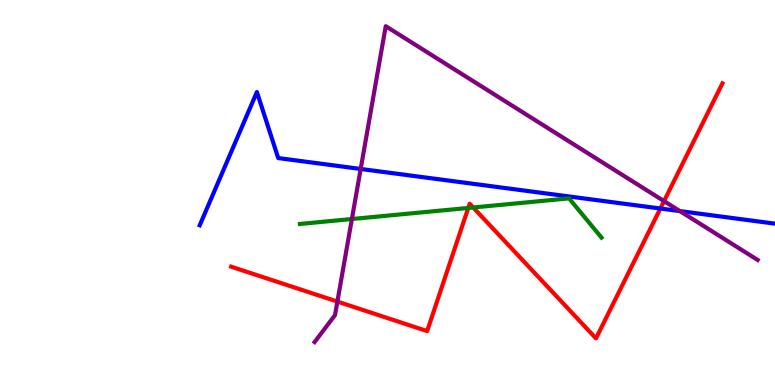[{'lines': ['blue', 'red'], 'intersections': [{'x': 8.52, 'y': 4.58}]}, {'lines': ['green', 'red'], 'intersections': [{'x': 6.04, 'y': 4.6}, {'x': 6.11, 'y': 4.61}]}, {'lines': ['purple', 'red'], 'intersections': [{'x': 4.35, 'y': 2.17}, {'x': 8.57, 'y': 4.78}]}, {'lines': ['blue', 'green'], 'intersections': []}, {'lines': ['blue', 'purple'], 'intersections': [{'x': 4.65, 'y': 5.61}, {'x': 8.77, 'y': 4.52}]}, {'lines': ['green', 'purple'], 'intersections': [{'x': 4.54, 'y': 4.31}]}]